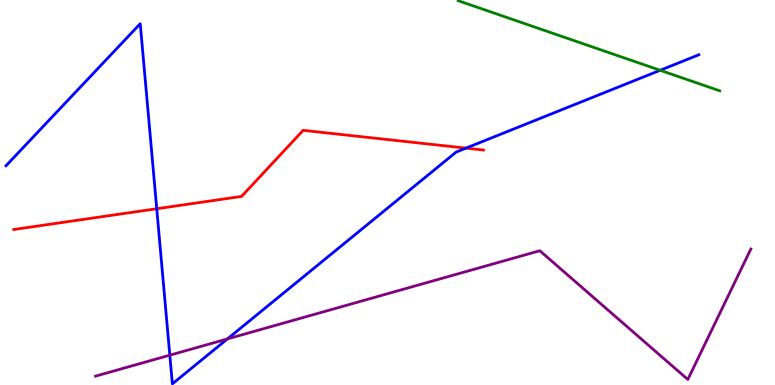[{'lines': ['blue', 'red'], 'intersections': [{'x': 2.02, 'y': 4.58}, {'x': 6.01, 'y': 6.15}]}, {'lines': ['green', 'red'], 'intersections': []}, {'lines': ['purple', 'red'], 'intersections': []}, {'lines': ['blue', 'green'], 'intersections': [{'x': 8.52, 'y': 8.17}]}, {'lines': ['blue', 'purple'], 'intersections': [{'x': 2.19, 'y': 0.775}, {'x': 2.93, 'y': 1.2}]}, {'lines': ['green', 'purple'], 'intersections': []}]